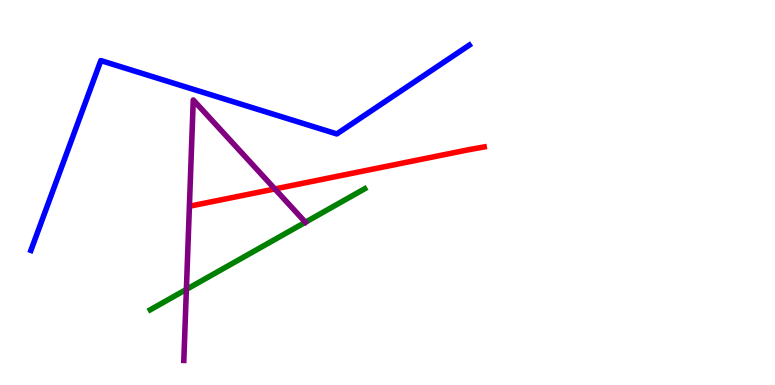[{'lines': ['blue', 'red'], 'intersections': []}, {'lines': ['green', 'red'], 'intersections': []}, {'lines': ['purple', 'red'], 'intersections': [{'x': 3.55, 'y': 5.09}]}, {'lines': ['blue', 'green'], 'intersections': []}, {'lines': ['blue', 'purple'], 'intersections': []}, {'lines': ['green', 'purple'], 'intersections': [{'x': 2.4, 'y': 2.48}, {'x': 3.94, 'y': 4.23}]}]